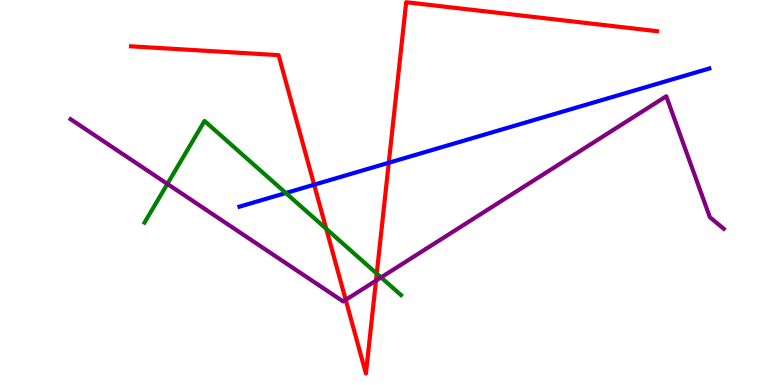[{'lines': ['blue', 'red'], 'intersections': [{'x': 4.05, 'y': 5.2}, {'x': 5.02, 'y': 5.77}]}, {'lines': ['green', 'red'], 'intersections': [{'x': 4.21, 'y': 4.06}, {'x': 4.86, 'y': 2.89}]}, {'lines': ['purple', 'red'], 'intersections': [{'x': 4.46, 'y': 2.21}, {'x': 4.85, 'y': 2.71}]}, {'lines': ['blue', 'green'], 'intersections': [{'x': 3.69, 'y': 4.99}]}, {'lines': ['blue', 'purple'], 'intersections': []}, {'lines': ['green', 'purple'], 'intersections': [{'x': 2.16, 'y': 5.22}, {'x': 4.92, 'y': 2.79}]}]